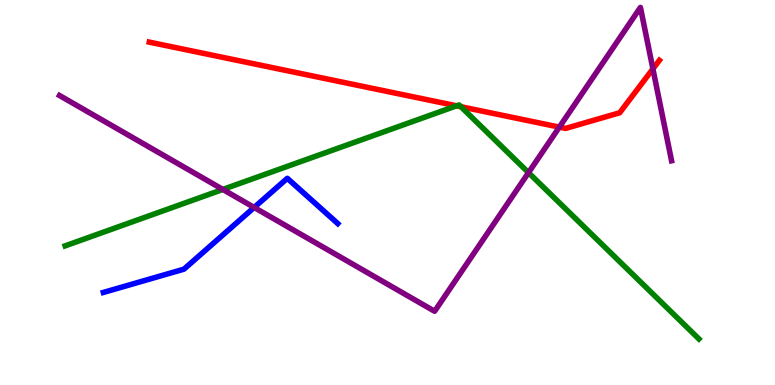[{'lines': ['blue', 'red'], 'intersections': []}, {'lines': ['green', 'red'], 'intersections': [{'x': 5.89, 'y': 7.25}, {'x': 5.95, 'y': 7.23}]}, {'lines': ['purple', 'red'], 'intersections': [{'x': 7.22, 'y': 6.7}, {'x': 8.42, 'y': 8.21}]}, {'lines': ['blue', 'green'], 'intersections': []}, {'lines': ['blue', 'purple'], 'intersections': [{'x': 3.28, 'y': 4.61}]}, {'lines': ['green', 'purple'], 'intersections': [{'x': 2.88, 'y': 5.08}, {'x': 6.82, 'y': 5.52}]}]